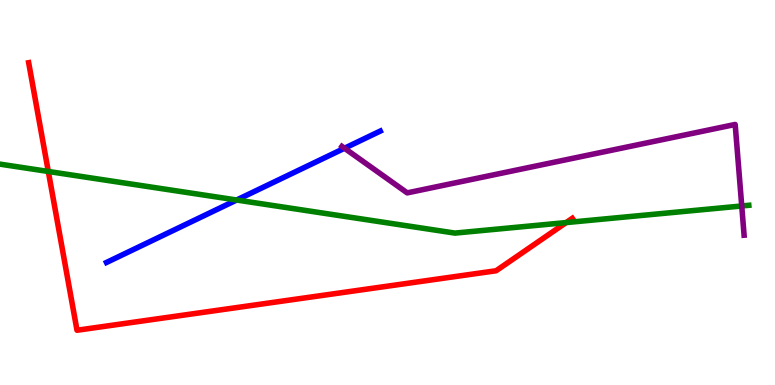[{'lines': ['blue', 'red'], 'intersections': []}, {'lines': ['green', 'red'], 'intersections': [{'x': 0.623, 'y': 5.55}, {'x': 7.3, 'y': 4.22}]}, {'lines': ['purple', 'red'], 'intersections': []}, {'lines': ['blue', 'green'], 'intersections': [{'x': 3.05, 'y': 4.8}]}, {'lines': ['blue', 'purple'], 'intersections': [{'x': 4.45, 'y': 6.15}]}, {'lines': ['green', 'purple'], 'intersections': [{'x': 9.57, 'y': 4.65}]}]